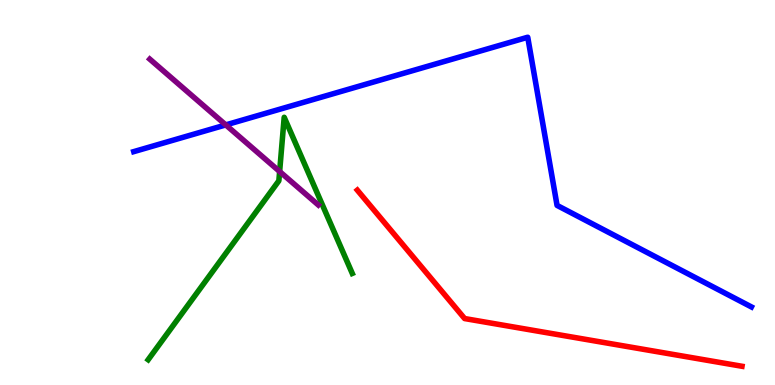[{'lines': ['blue', 'red'], 'intersections': []}, {'lines': ['green', 'red'], 'intersections': []}, {'lines': ['purple', 'red'], 'intersections': []}, {'lines': ['blue', 'green'], 'intersections': []}, {'lines': ['blue', 'purple'], 'intersections': [{'x': 2.91, 'y': 6.76}]}, {'lines': ['green', 'purple'], 'intersections': [{'x': 3.61, 'y': 5.55}]}]